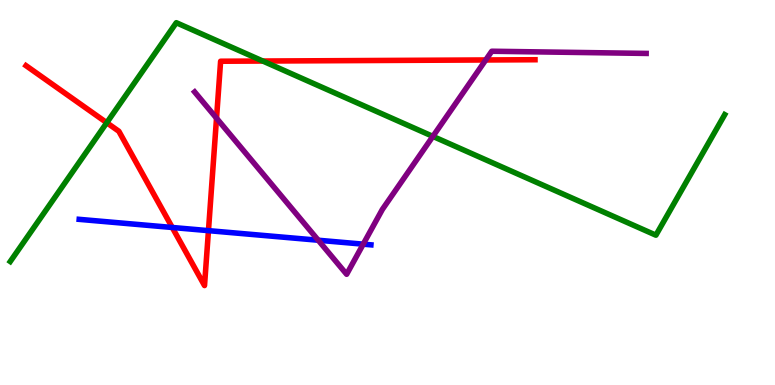[{'lines': ['blue', 'red'], 'intersections': [{'x': 2.22, 'y': 4.09}, {'x': 2.69, 'y': 4.01}]}, {'lines': ['green', 'red'], 'intersections': [{'x': 1.38, 'y': 6.81}, {'x': 3.39, 'y': 8.41}]}, {'lines': ['purple', 'red'], 'intersections': [{'x': 2.79, 'y': 6.93}, {'x': 6.27, 'y': 8.44}]}, {'lines': ['blue', 'green'], 'intersections': []}, {'lines': ['blue', 'purple'], 'intersections': [{'x': 4.11, 'y': 3.76}, {'x': 4.69, 'y': 3.66}]}, {'lines': ['green', 'purple'], 'intersections': [{'x': 5.59, 'y': 6.46}]}]